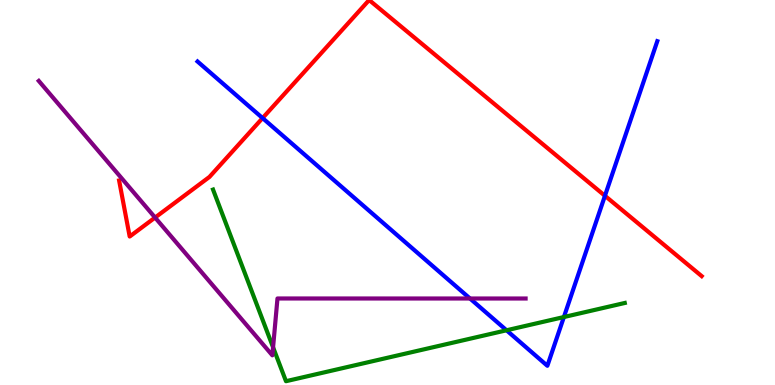[{'lines': ['blue', 'red'], 'intersections': [{'x': 3.39, 'y': 6.93}, {'x': 7.81, 'y': 4.91}]}, {'lines': ['green', 'red'], 'intersections': []}, {'lines': ['purple', 'red'], 'intersections': [{'x': 2.0, 'y': 4.35}]}, {'lines': ['blue', 'green'], 'intersections': [{'x': 6.54, 'y': 1.42}, {'x': 7.28, 'y': 1.77}]}, {'lines': ['blue', 'purple'], 'intersections': [{'x': 6.06, 'y': 2.25}]}, {'lines': ['green', 'purple'], 'intersections': [{'x': 3.52, 'y': 0.979}]}]